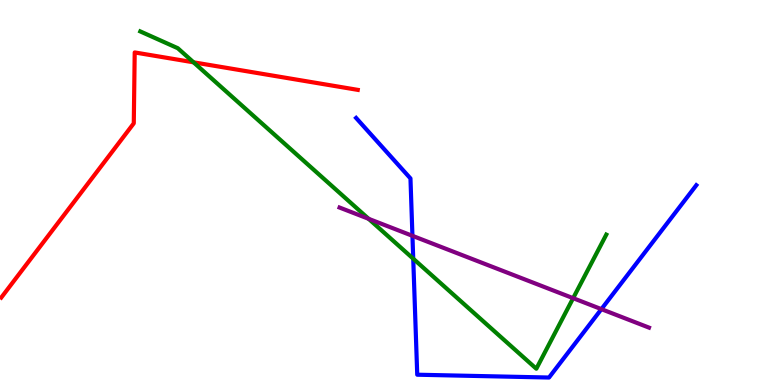[{'lines': ['blue', 'red'], 'intersections': []}, {'lines': ['green', 'red'], 'intersections': [{'x': 2.5, 'y': 8.38}]}, {'lines': ['purple', 'red'], 'intersections': []}, {'lines': ['blue', 'green'], 'intersections': [{'x': 5.33, 'y': 3.28}]}, {'lines': ['blue', 'purple'], 'intersections': [{'x': 5.32, 'y': 3.87}, {'x': 7.76, 'y': 1.97}]}, {'lines': ['green', 'purple'], 'intersections': [{'x': 4.76, 'y': 4.32}, {'x': 7.4, 'y': 2.26}]}]